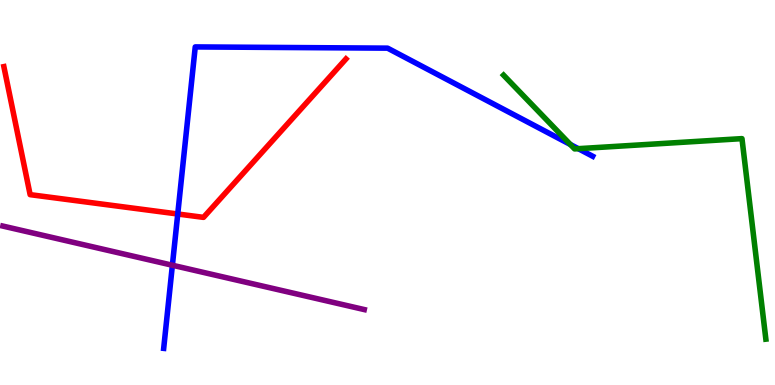[{'lines': ['blue', 'red'], 'intersections': [{'x': 2.29, 'y': 4.44}]}, {'lines': ['green', 'red'], 'intersections': []}, {'lines': ['purple', 'red'], 'intersections': []}, {'lines': ['blue', 'green'], 'intersections': [{'x': 7.36, 'y': 6.25}, {'x': 7.46, 'y': 6.14}]}, {'lines': ['blue', 'purple'], 'intersections': [{'x': 2.22, 'y': 3.11}]}, {'lines': ['green', 'purple'], 'intersections': []}]